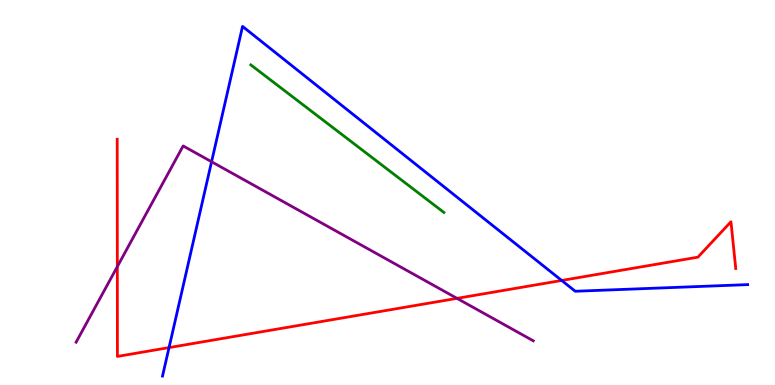[{'lines': ['blue', 'red'], 'intersections': [{'x': 2.18, 'y': 0.971}, {'x': 7.25, 'y': 2.72}]}, {'lines': ['green', 'red'], 'intersections': []}, {'lines': ['purple', 'red'], 'intersections': [{'x': 1.51, 'y': 3.07}, {'x': 5.9, 'y': 2.25}]}, {'lines': ['blue', 'green'], 'intersections': []}, {'lines': ['blue', 'purple'], 'intersections': [{'x': 2.73, 'y': 5.8}]}, {'lines': ['green', 'purple'], 'intersections': []}]